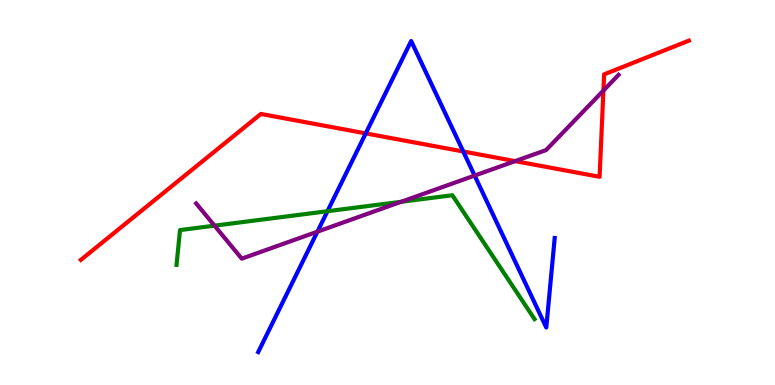[{'lines': ['blue', 'red'], 'intersections': [{'x': 4.72, 'y': 6.53}, {'x': 5.98, 'y': 6.06}]}, {'lines': ['green', 'red'], 'intersections': []}, {'lines': ['purple', 'red'], 'intersections': [{'x': 6.65, 'y': 5.81}, {'x': 7.79, 'y': 7.65}]}, {'lines': ['blue', 'green'], 'intersections': [{'x': 4.23, 'y': 4.51}]}, {'lines': ['blue', 'purple'], 'intersections': [{'x': 4.1, 'y': 3.98}, {'x': 6.12, 'y': 5.44}]}, {'lines': ['green', 'purple'], 'intersections': [{'x': 2.77, 'y': 4.14}, {'x': 5.18, 'y': 4.76}]}]